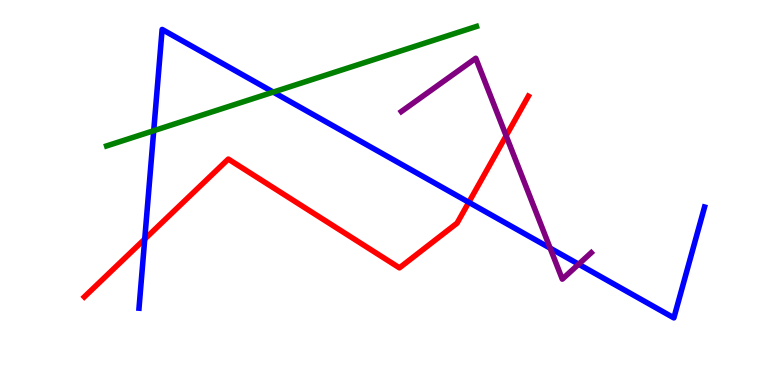[{'lines': ['blue', 'red'], 'intersections': [{'x': 1.87, 'y': 3.79}, {'x': 6.05, 'y': 4.75}]}, {'lines': ['green', 'red'], 'intersections': []}, {'lines': ['purple', 'red'], 'intersections': [{'x': 6.53, 'y': 6.47}]}, {'lines': ['blue', 'green'], 'intersections': [{'x': 1.98, 'y': 6.6}, {'x': 3.53, 'y': 7.61}]}, {'lines': ['blue', 'purple'], 'intersections': [{'x': 7.1, 'y': 3.55}, {'x': 7.47, 'y': 3.14}]}, {'lines': ['green', 'purple'], 'intersections': []}]